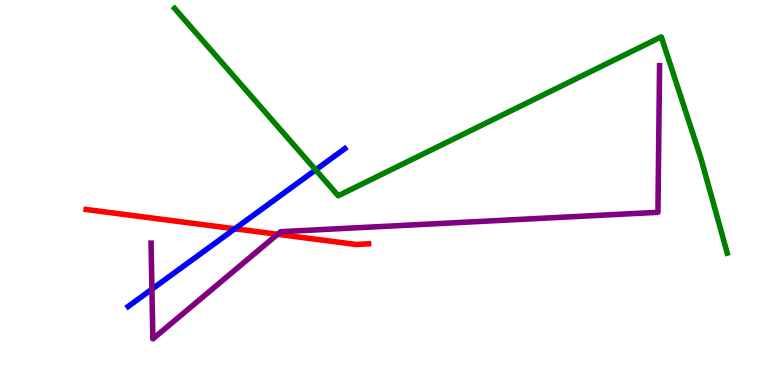[{'lines': ['blue', 'red'], 'intersections': [{'x': 3.03, 'y': 4.06}]}, {'lines': ['green', 'red'], 'intersections': []}, {'lines': ['purple', 'red'], 'intersections': [{'x': 3.58, 'y': 3.91}]}, {'lines': ['blue', 'green'], 'intersections': [{'x': 4.07, 'y': 5.59}]}, {'lines': ['blue', 'purple'], 'intersections': [{'x': 1.96, 'y': 2.49}]}, {'lines': ['green', 'purple'], 'intersections': []}]